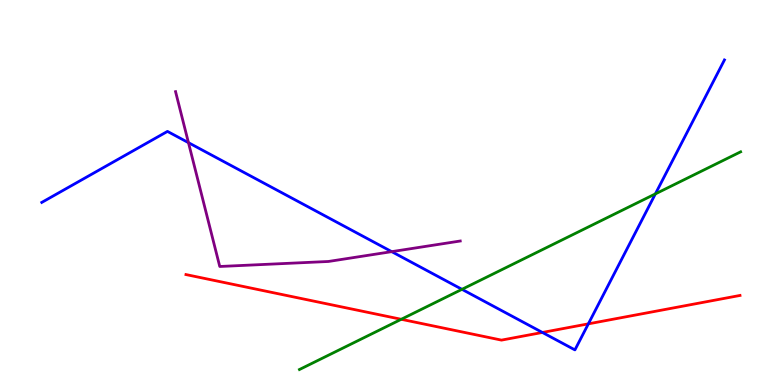[{'lines': ['blue', 'red'], 'intersections': [{'x': 7.0, 'y': 1.36}, {'x': 7.59, 'y': 1.59}]}, {'lines': ['green', 'red'], 'intersections': [{'x': 5.18, 'y': 1.71}]}, {'lines': ['purple', 'red'], 'intersections': []}, {'lines': ['blue', 'green'], 'intersections': [{'x': 5.96, 'y': 2.48}, {'x': 8.46, 'y': 4.96}]}, {'lines': ['blue', 'purple'], 'intersections': [{'x': 2.43, 'y': 6.29}, {'x': 5.05, 'y': 3.46}]}, {'lines': ['green', 'purple'], 'intersections': []}]